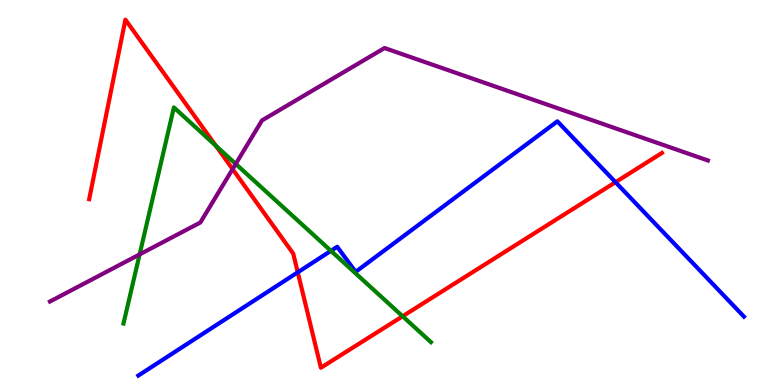[{'lines': ['blue', 'red'], 'intersections': [{'x': 3.84, 'y': 2.93}, {'x': 7.94, 'y': 5.27}]}, {'lines': ['green', 'red'], 'intersections': [{'x': 2.79, 'y': 6.21}, {'x': 5.19, 'y': 1.79}]}, {'lines': ['purple', 'red'], 'intersections': [{'x': 3.0, 'y': 5.61}]}, {'lines': ['blue', 'green'], 'intersections': [{'x': 4.27, 'y': 3.48}]}, {'lines': ['blue', 'purple'], 'intersections': []}, {'lines': ['green', 'purple'], 'intersections': [{'x': 1.8, 'y': 3.39}, {'x': 3.04, 'y': 5.74}]}]